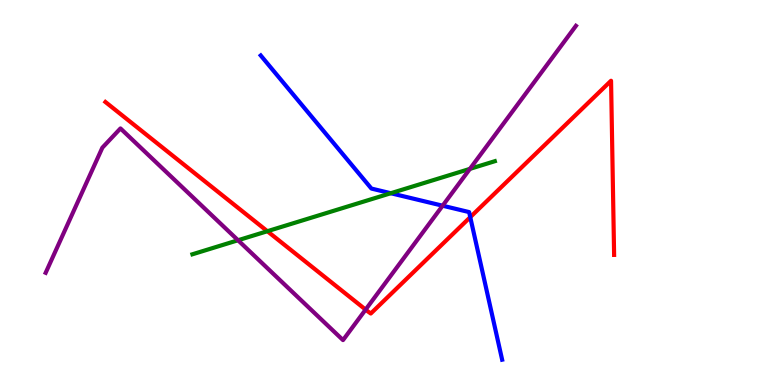[{'lines': ['blue', 'red'], 'intersections': [{'x': 6.07, 'y': 4.36}]}, {'lines': ['green', 'red'], 'intersections': [{'x': 3.45, 'y': 3.99}]}, {'lines': ['purple', 'red'], 'intersections': [{'x': 4.72, 'y': 1.96}]}, {'lines': ['blue', 'green'], 'intersections': [{'x': 5.04, 'y': 4.98}]}, {'lines': ['blue', 'purple'], 'intersections': [{'x': 5.71, 'y': 4.66}]}, {'lines': ['green', 'purple'], 'intersections': [{'x': 3.07, 'y': 3.76}, {'x': 6.06, 'y': 5.61}]}]